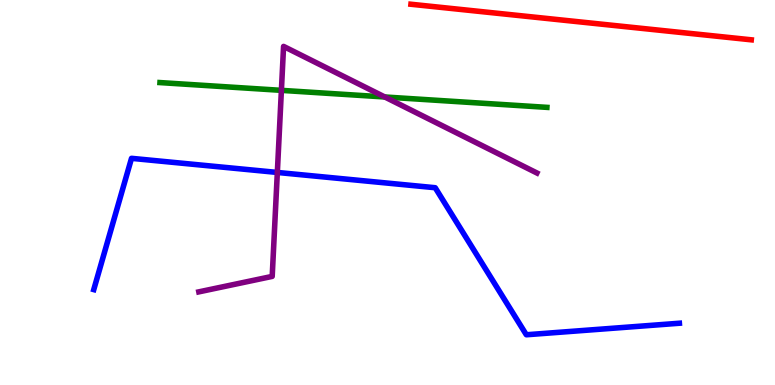[{'lines': ['blue', 'red'], 'intersections': []}, {'lines': ['green', 'red'], 'intersections': []}, {'lines': ['purple', 'red'], 'intersections': []}, {'lines': ['blue', 'green'], 'intersections': []}, {'lines': ['blue', 'purple'], 'intersections': [{'x': 3.58, 'y': 5.52}]}, {'lines': ['green', 'purple'], 'intersections': [{'x': 3.63, 'y': 7.65}, {'x': 4.97, 'y': 7.48}]}]